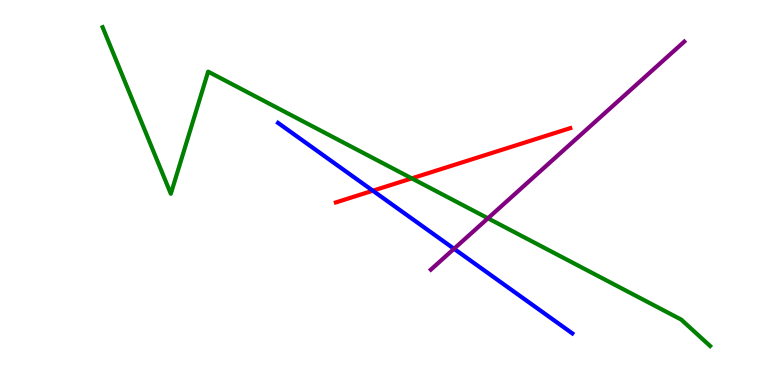[{'lines': ['blue', 'red'], 'intersections': [{'x': 4.81, 'y': 5.05}]}, {'lines': ['green', 'red'], 'intersections': [{'x': 5.31, 'y': 5.37}]}, {'lines': ['purple', 'red'], 'intersections': []}, {'lines': ['blue', 'green'], 'intersections': []}, {'lines': ['blue', 'purple'], 'intersections': [{'x': 5.86, 'y': 3.54}]}, {'lines': ['green', 'purple'], 'intersections': [{'x': 6.3, 'y': 4.33}]}]